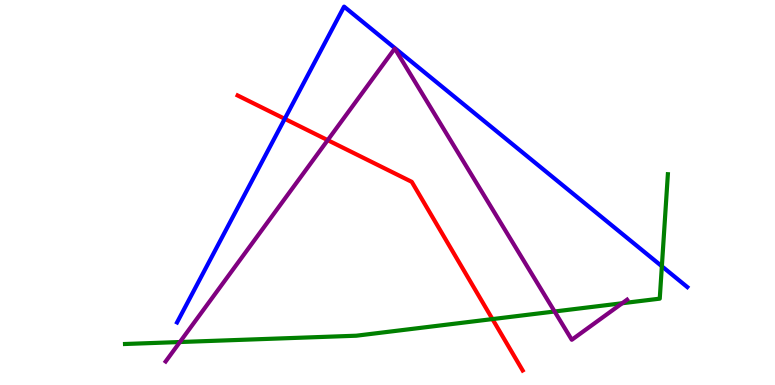[{'lines': ['blue', 'red'], 'intersections': [{'x': 3.67, 'y': 6.91}]}, {'lines': ['green', 'red'], 'intersections': [{'x': 6.35, 'y': 1.71}]}, {'lines': ['purple', 'red'], 'intersections': [{'x': 4.23, 'y': 6.36}]}, {'lines': ['blue', 'green'], 'intersections': [{'x': 8.54, 'y': 3.08}]}, {'lines': ['blue', 'purple'], 'intersections': []}, {'lines': ['green', 'purple'], 'intersections': [{'x': 2.32, 'y': 1.12}, {'x': 7.16, 'y': 1.91}, {'x': 8.03, 'y': 2.12}]}]